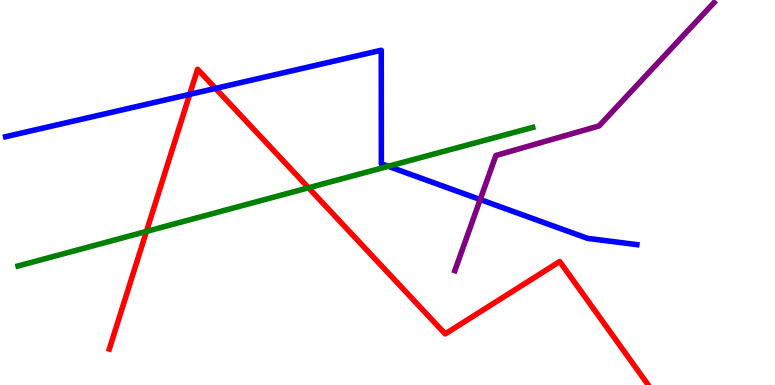[{'lines': ['blue', 'red'], 'intersections': [{'x': 2.45, 'y': 7.55}, {'x': 2.78, 'y': 7.7}]}, {'lines': ['green', 'red'], 'intersections': [{'x': 1.89, 'y': 3.99}, {'x': 3.98, 'y': 5.12}]}, {'lines': ['purple', 'red'], 'intersections': []}, {'lines': ['blue', 'green'], 'intersections': [{'x': 5.01, 'y': 5.68}]}, {'lines': ['blue', 'purple'], 'intersections': [{'x': 6.2, 'y': 4.82}]}, {'lines': ['green', 'purple'], 'intersections': []}]